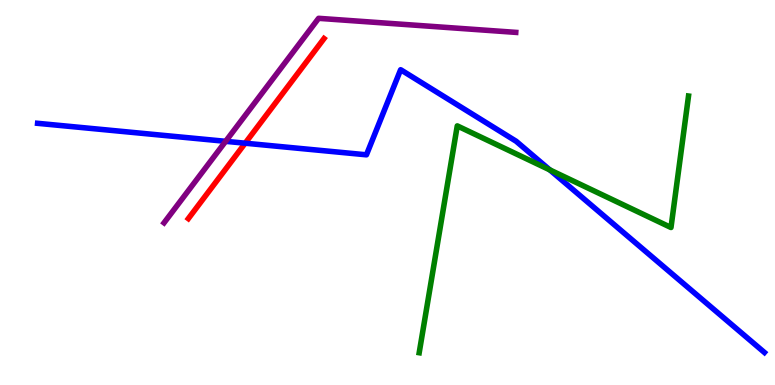[{'lines': ['blue', 'red'], 'intersections': [{'x': 3.16, 'y': 6.28}]}, {'lines': ['green', 'red'], 'intersections': []}, {'lines': ['purple', 'red'], 'intersections': []}, {'lines': ['blue', 'green'], 'intersections': [{'x': 7.09, 'y': 5.59}]}, {'lines': ['blue', 'purple'], 'intersections': [{'x': 2.91, 'y': 6.33}]}, {'lines': ['green', 'purple'], 'intersections': []}]